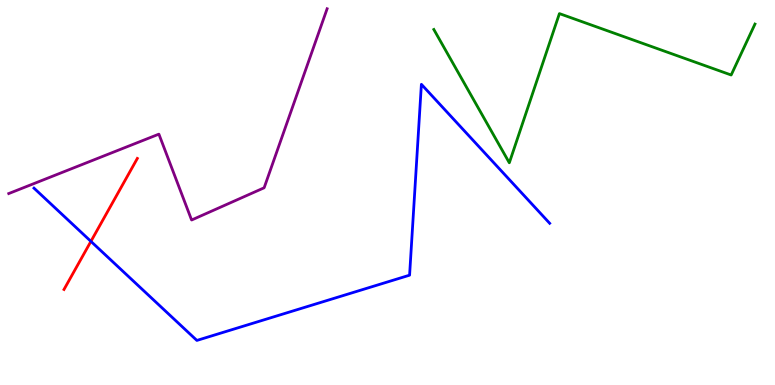[{'lines': ['blue', 'red'], 'intersections': [{'x': 1.17, 'y': 3.73}]}, {'lines': ['green', 'red'], 'intersections': []}, {'lines': ['purple', 'red'], 'intersections': []}, {'lines': ['blue', 'green'], 'intersections': []}, {'lines': ['blue', 'purple'], 'intersections': []}, {'lines': ['green', 'purple'], 'intersections': []}]